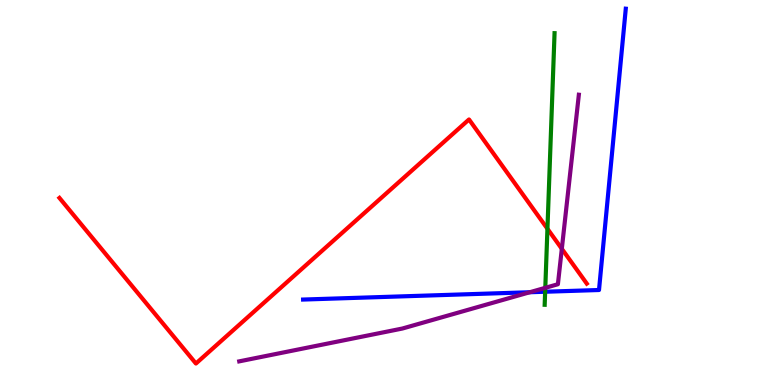[{'lines': ['blue', 'red'], 'intersections': []}, {'lines': ['green', 'red'], 'intersections': [{'x': 7.06, 'y': 4.06}]}, {'lines': ['purple', 'red'], 'intersections': [{'x': 7.25, 'y': 3.54}]}, {'lines': ['blue', 'green'], 'intersections': [{'x': 7.03, 'y': 2.42}]}, {'lines': ['blue', 'purple'], 'intersections': [{'x': 6.84, 'y': 2.41}]}, {'lines': ['green', 'purple'], 'intersections': [{'x': 7.04, 'y': 2.52}]}]